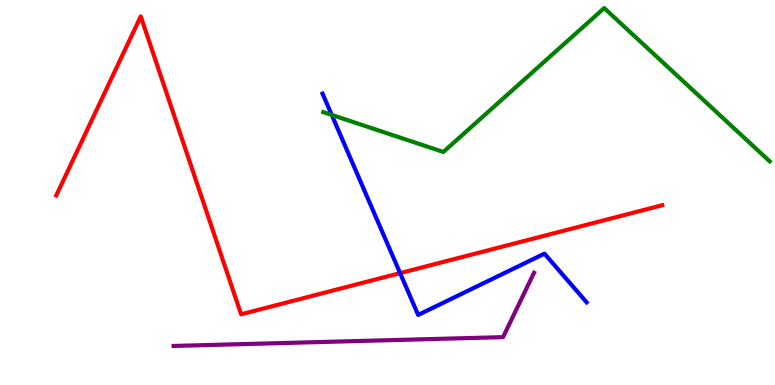[{'lines': ['blue', 'red'], 'intersections': [{'x': 5.16, 'y': 2.91}]}, {'lines': ['green', 'red'], 'intersections': []}, {'lines': ['purple', 'red'], 'intersections': []}, {'lines': ['blue', 'green'], 'intersections': [{'x': 4.28, 'y': 7.02}]}, {'lines': ['blue', 'purple'], 'intersections': []}, {'lines': ['green', 'purple'], 'intersections': []}]